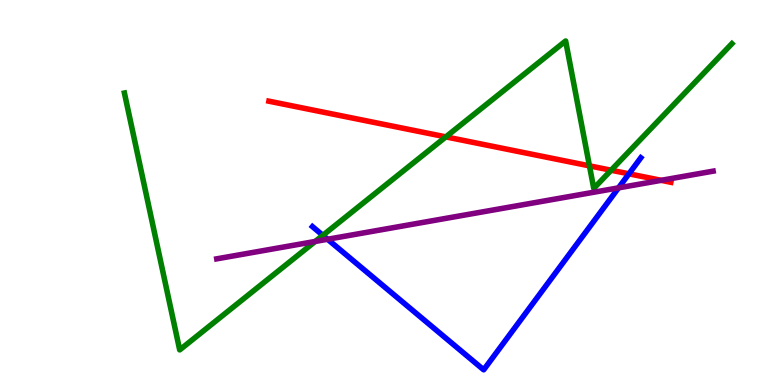[{'lines': ['blue', 'red'], 'intersections': [{'x': 8.12, 'y': 5.49}]}, {'lines': ['green', 'red'], 'intersections': [{'x': 5.75, 'y': 6.44}, {'x': 7.61, 'y': 5.69}, {'x': 7.89, 'y': 5.58}]}, {'lines': ['purple', 'red'], 'intersections': [{'x': 8.53, 'y': 5.32}]}, {'lines': ['blue', 'green'], 'intersections': [{'x': 4.17, 'y': 3.89}]}, {'lines': ['blue', 'purple'], 'intersections': [{'x': 4.23, 'y': 3.79}, {'x': 7.98, 'y': 5.12}]}, {'lines': ['green', 'purple'], 'intersections': [{'x': 4.07, 'y': 3.73}]}]